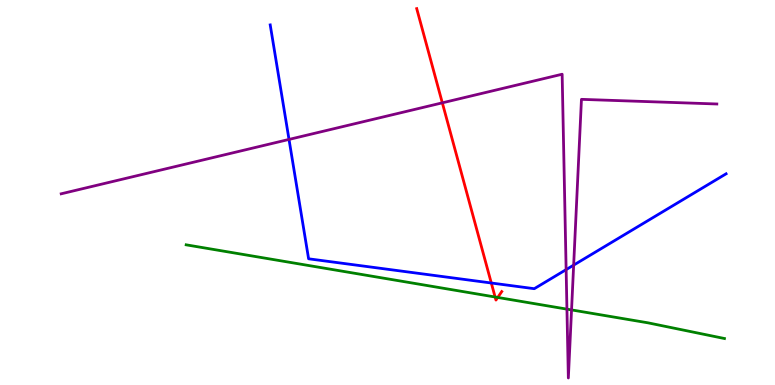[{'lines': ['blue', 'red'], 'intersections': [{'x': 6.34, 'y': 2.65}]}, {'lines': ['green', 'red'], 'intersections': [{'x': 6.39, 'y': 2.29}, {'x': 6.42, 'y': 2.27}]}, {'lines': ['purple', 'red'], 'intersections': [{'x': 5.71, 'y': 7.33}]}, {'lines': ['blue', 'green'], 'intersections': []}, {'lines': ['blue', 'purple'], 'intersections': [{'x': 3.73, 'y': 6.38}, {'x': 7.3, 'y': 3.0}, {'x': 7.4, 'y': 3.11}]}, {'lines': ['green', 'purple'], 'intersections': [{'x': 7.32, 'y': 1.97}, {'x': 7.37, 'y': 1.95}]}]